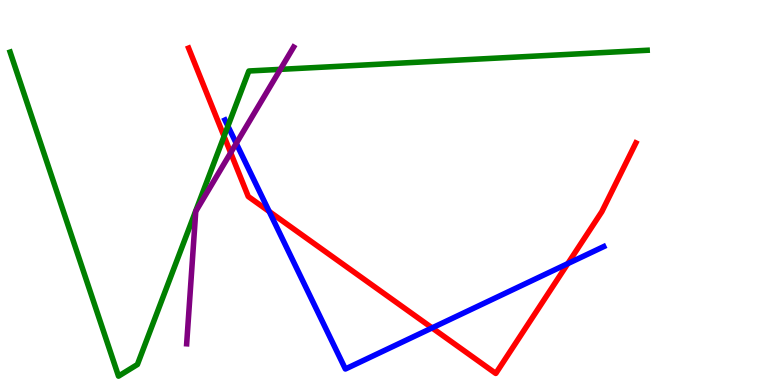[{'lines': ['blue', 'red'], 'intersections': [{'x': 3.47, 'y': 4.51}, {'x': 5.58, 'y': 1.48}, {'x': 7.33, 'y': 3.15}]}, {'lines': ['green', 'red'], 'intersections': [{'x': 2.89, 'y': 6.46}]}, {'lines': ['purple', 'red'], 'intersections': [{'x': 2.98, 'y': 6.03}]}, {'lines': ['blue', 'green'], 'intersections': [{'x': 2.94, 'y': 6.72}]}, {'lines': ['blue', 'purple'], 'intersections': [{'x': 3.05, 'y': 6.28}]}, {'lines': ['green', 'purple'], 'intersections': [{'x': 3.62, 'y': 8.2}]}]